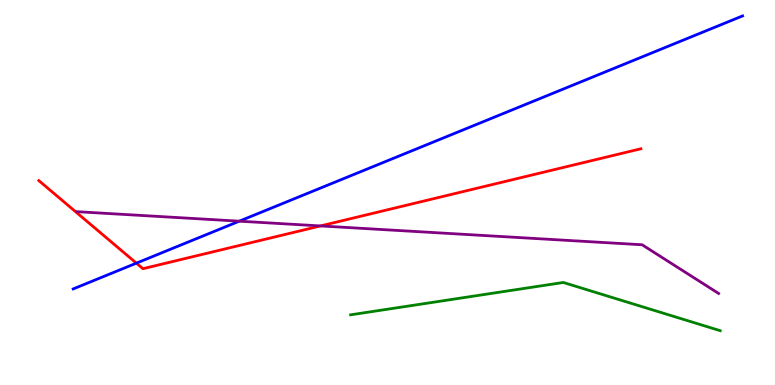[{'lines': ['blue', 'red'], 'intersections': [{'x': 1.76, 'y': 3.16}]}, {'lines': ['green', 'red'], 'intersections': []}, {'lines': ['purple', 'red'], 'intersections': [{'x': 4.14, 'y': 4.13}]}, {'lines': ['blue', 'green'], 'intersections': []}, {'lines': ['blue', 'purple'], 'intersections': [{'x': 3.09, 'y': 4.26}]}, {'lines': ['green', 'purple'], 'intersections': []}]